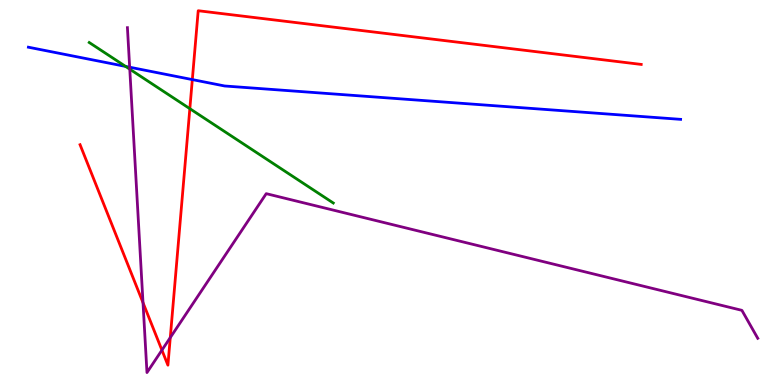[{'lines': ['blue', 'red'], 'intersections': [{'x': 2.48, 'y': 7.93}]}, {'lines': ['green', 'red'], 'intersections': [{'x': 2.45, 'y': 7.18}]}, {'lines': ['purple', 'red'], 'intersections': [{'x': 1.85, 'y': 2.14}, {'x': 2.09, 'y': 0.906}, {'x': 2.2, 'y': 1.23}]}, {'lines': ['blue', 'green'], 'intersections': [{'x': 1.62, 'y': 8.28}]}, {'lines': ['blue', 'purple'], 'intersections': [{'x': 1.67, 'y': 8.25}]}, {'lines': ['green', 'purple'], 'intersections': [{'x': 1.67, 'y': 8.2}]}]